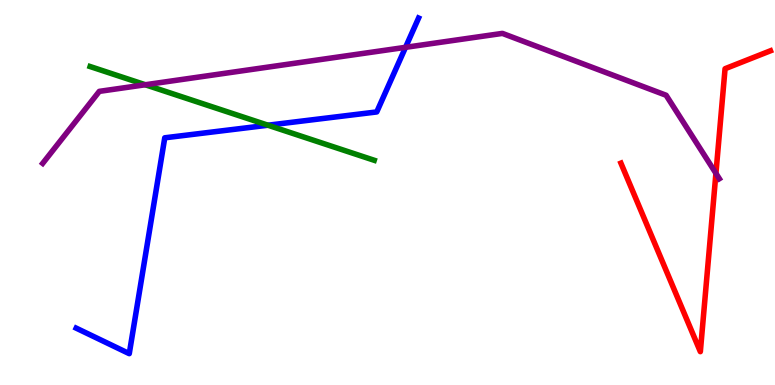[{'lines': ['blue', 'red'], 'intersections': []}, {'lines': ['green', 'red'], 'intersections': []}, {'lines': ['purple', 'red'], 'intersections': [{'x': 9.24, 'y': 5.5}]}, {'lines': ['blue', 'green'], 'intersections': [{'x': 3.46, 'y': 6.75}]}, {'lines': ['blue', 'purple'], 'intersections': [{'x': 5.23, 'y': 8.77}]}, {'lines': ['green', 'purple'], 'intersections': [{'x': 1.87, 'y': 7.8}]}]